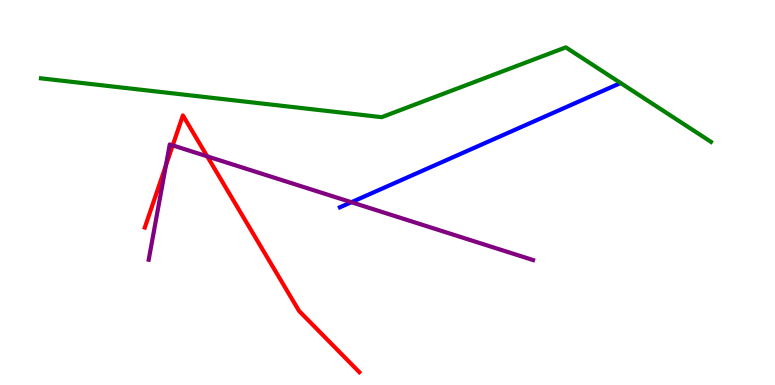[{'lines': ['blue', 'red'], 'intersections': []}, {'lines': ['green', 'red'], 'intersections': []}, {'lines': ['purple', 'red'], 'intersections': [{'x': 2.14, 'y': 5.7}, {'x': 2.23, 'y': 6.22}, {'x': 2.67, 'y': 5.94}]}, {'lines': ['blue', 'green'], 'intersections': []}, {'lines': ['blue', 'purple'], 'intersections': [{'x': 4.53, 'y': 4.75}]}, {'lines': ['green', 'purple'], 'intersections': []}]